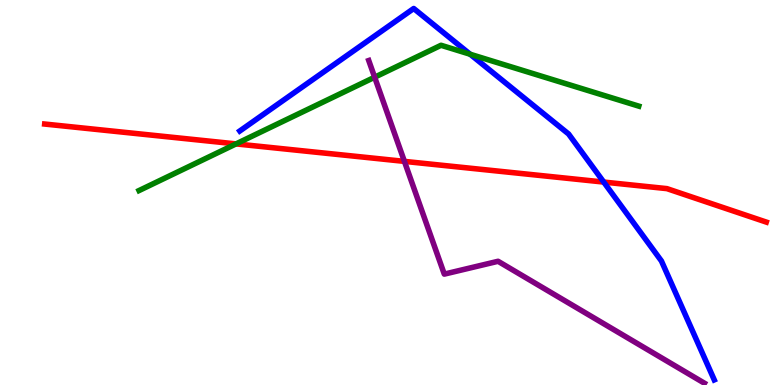[{'lines': ['blue', 'red'], 'intersections': [{'x': 7.79, 'y': 5.27}]}, {'lines': ['green', 'red'], 'intersections': [{'x': 3.05, 'y': 6.26}]}, {'lines': ['purple', 'red'], 'intersections': [{'x': 5.22, 'y': 5.81}]}, {'lines': ['blue', 'green'], 'intersections': [{'x': 6.07, 'y': 8.59}]}, {'lines': ['blue', 'purple'], 'intersections': []}, {'lines': ['green', 'purple'], 'intersections': [{'x': 4.83, 'y': 7.99}]}]